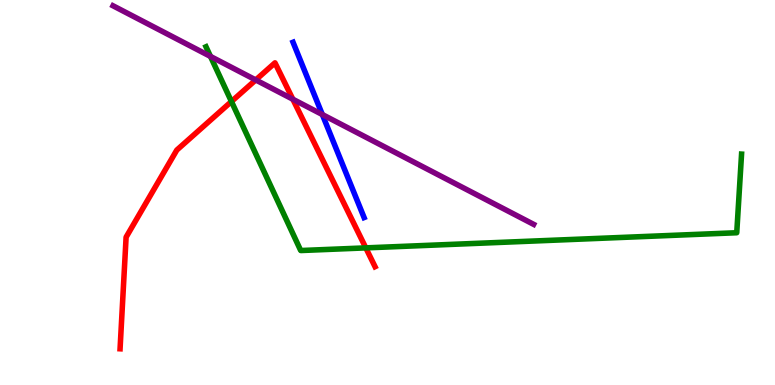[{'lines': ['blue', 'red'], 'intersections': []}, {'lines': ['green', 'red'], 'intersections': [{'x': 2.99, 'y': 7.36}, {'x': 4.72, 'y': 3.56}]}, {'lines': ['purple', 'red'], 'intersections': [{'x': 3.3, 'y': 7.92}, {'x': 3.78, 'y': 7.42}]}, {'lines': ['blue', 'green'], 'intersections': []}, {'lines': ['blue', 'purple'], 'intersections': [{'x': 4.16, 'y': 7.02}]}, {'lines': ['green', 'purple'], 'intersections': [{'x': 2.72, 'y': 8.53}]}]